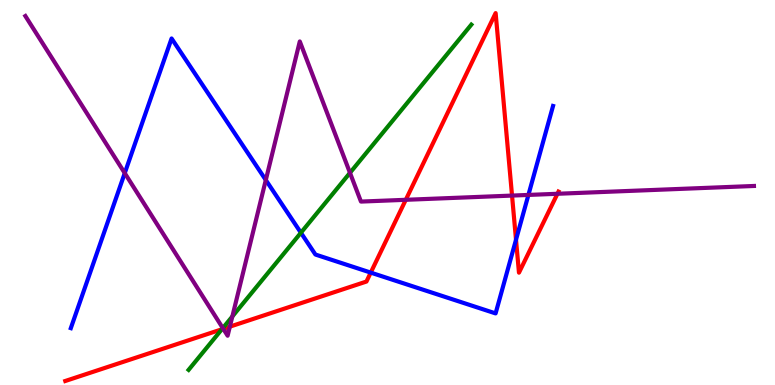[{'lines': ['blue', 'red'], 'intersections': [{'x': 4.78, 'y': 2.92}, {'x': 6.66, 'y': 3.77}]}, {'lines': ['green', 'red'], 'intersections': [{'x': 2.86, 'y': 1.45}]}, {'lines': ['purple', 'red'], 'intersections': [{'x': 2.88, 'y': 1.46}, {'x': 2.97, 'y': 1.52}, {'x': 5.24, 'y': 4.81}, {'x': 6.61, 'y': 4.92}, {'x': 7.19, 'y': 4.97}]}, {'lines': ['blue', 'green'], 'intersections': [{'x': 3.88, 'y': 3.95}]}, {'lines': ['blue', 'purple'], 'intersections': [{'x': 1.61, 'y': 5.5}, {'x': 3.43, 'y': 5.32}, {'x': 6.82, 'y': 4.94}]}, {'lines': ['green', 'purple'], 'intersections': [{'x': 2.87, 'y': 1.48}, {'x': 3.0, 'y': 1.78}, {'x': 4.52, 'y': 5.51}]}]